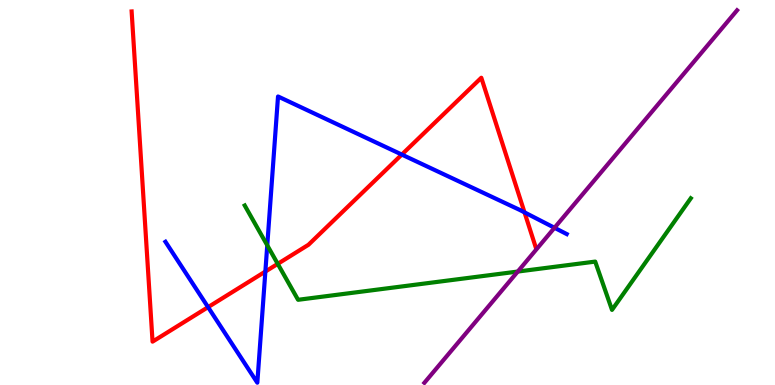[{'lines': ['blue', 'red'], 'intersections': [{'x': 2.68, 'y': 2.02}, {'x': 3.42, 'y': 2.95}, {'x': 5.18, 'y': 5.99}, {'x': 6.77, 'y': 4.48}]}, {'lines': ['green', 'red'], 'intersections': [{'x': 3.58, 'y': 3.15}]}, {'lines': ['purple', 'red'], 'intersections': []}, {'lines': ['blue', 'green'], 'intersections': [{'x': 3.45, 'y': 3.63}]}, {'lines': ['blue', 'purple'], 'intersections': [{'x': 7.15, 'y': 4.08}]}, {'lines': ['green', 'purple'], 'intersections': [{'x': 6.68, 'y': 2.95}]}]